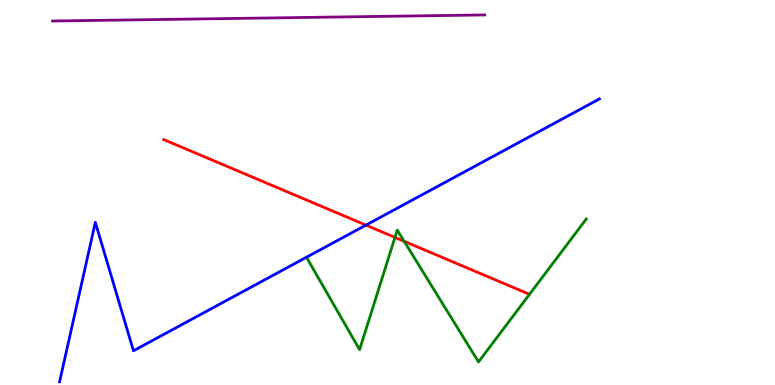[{'lines': ['blue', 'red'], 'intersections': [{'x': 4.72, 'y': 4.15}]}, {'lines': ['green', 'red'], 'intersections': [{'x': 5.1, 'y': 3.83}, {'x': 5.21, 'y': 3.73}]}, {'lines': ['purple', 'red'], 'intersections': []}, {'lines': ['blue', 'green'], 'intersections': []}, {'lines': ['blue', 'purple'], 'intersections': []}, {'lines': ['green', 'purple'], 'intersections': []}]